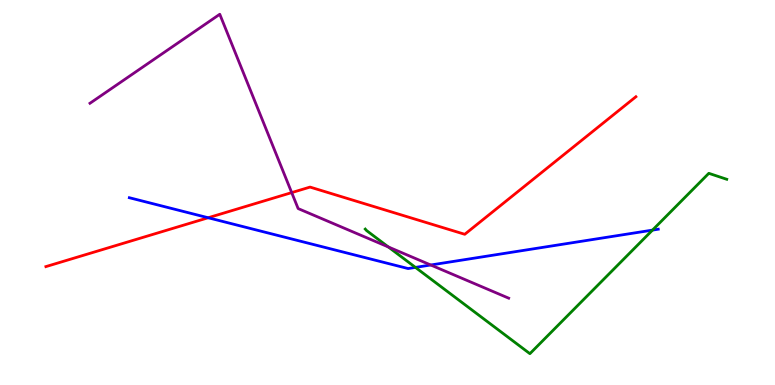[{'lines': ['blue', 'red'], 'intersections': [{'x': 2.69, 'y': 4.34}]}, {'lines': ['green', 'red'], 'intersections': []}, {'lines': ['purple', 'red'], 'intersections': [{'x': 3.76, 'y': 5.0}]}, {'lines': ['blue', 'green'], 'intersections': [{'x': 5.36, 'y': 3.05}, {'x': 8.42, 'y': 4.02}]}, {'lines': ['blue', 'purple'], 'intersections': [{'x': 5.56, 'y': 3.12}]}, {'lines': ['green', 'purple'], 'intersections': [{'x': 5.01, 'y': 3.59}]}]